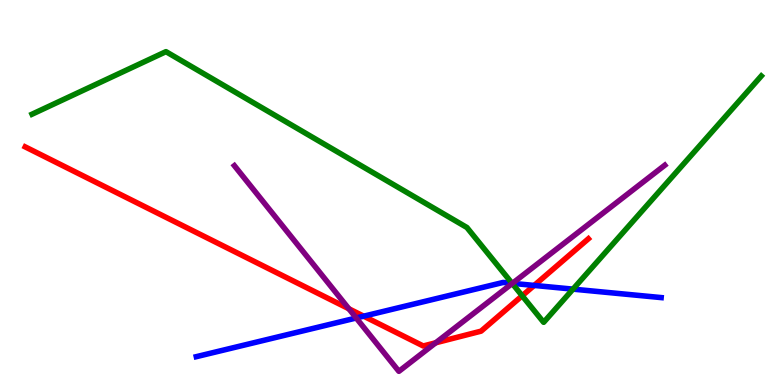[{'lines': ['blue', 'red'], 'intersections': [{'x': 4.69, 'y': 1.79}, {'x': 6.89, 'y': 2.59}]}, {'lines': ['green', 'red'], 'intersections': [{'x': 6.74, 'y': 2.32}]}, {'lines': ['purple', 'red'], 'intersections': [{'x': 4.5, 'y': 1.98}, {'x': 5.62, 'y': 1.1}]}, {'lines': ['blue', 'green'], 'intersections': [{'x': 6.61, 'y': 2.64}, {'x': 7.39, 'y': 2.49}]}, {'lines': ['blue', 'purple'], 'intersections': [{'x': 4.6, 'y': 1.74}, {'x': 6.61, 'y': 2.64}]}, {'lines': ['green', 'purple'], 'intersections': [{'x': 6.61, 'y': 2.64}]}]